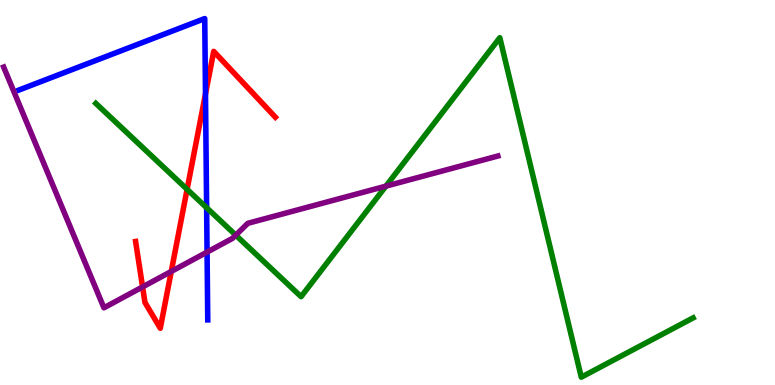[{'lines': ['blue', 'red'], 'intersections': [{'x': 2.65, 'y': 7.56}]}, {'lines': ['green', 'red'], 'intersections': [{'x': 2.41, 'y': 5.08}]}, {'lines': ['purple', 'red'], 'intersections': [{'x': 1.84, 'y': 2.55}, {'x': 2.21, 'y': 2.95}]}, {'lines': ['blue', 'green'], 'intersections': [{'x': 2.67, 'y': 4.6}]}, {'lines': ['blue', 'purple'], 'intersections': [{'x': 2.67, 'y': 3.45}]}, {'lines': ['green', 'purple'], 'intersections': [{'x': 3.04, 'y': 3.89}, {'x': 4.98, 'y': 5.16}]}]